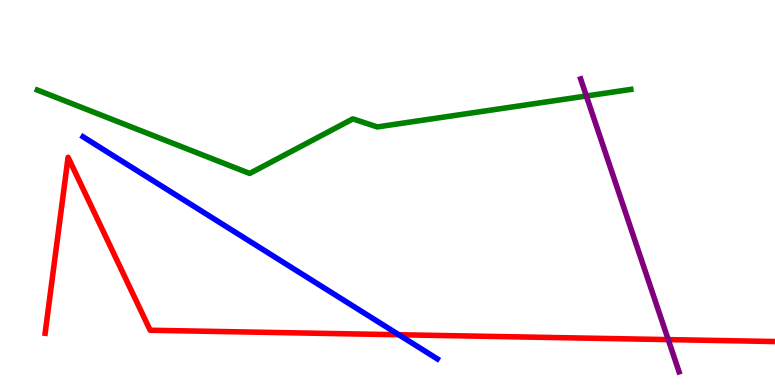[{'lines': ['blue', 'red'], 'intersections': [{'x': 5.15, 'y': 1.31}]}, {'lines': ['green', 'red'], 'intersections': []}, {'lines': ['purple', 'red'], 'intersections': [{'x': 8.62, 'y': 1.18}]}, {'lines': ['blue', 'green'], 'intersections': []}, {'lines': ['blue', 'purple'], 'intersections': []}, {'lines': ['green', 'purple'], 'intersections': [{'x': 7.57, 'y': 7.51}]}]